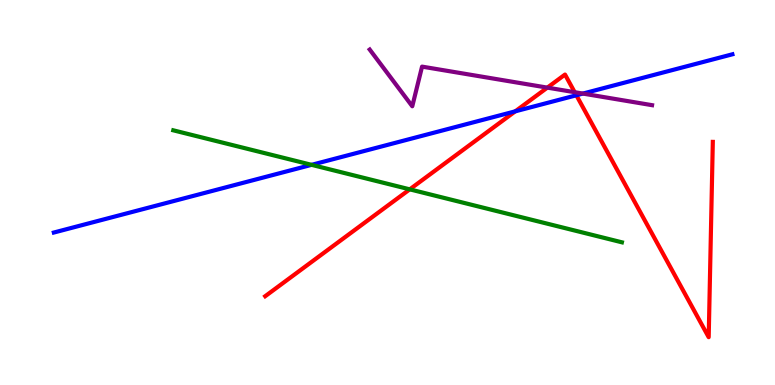[{'lines': ['blue', 'red'], 'intersections': [{'x': 6.65, 'y': 7.11}, {'x': 7.44, 'y': 7.53}]}, {'lines': ['green', 'red'], 'intersections': [{'x': 5.29, 'y': 5.08}]}, {'lines': ['purple', 'red'], 'intersections': [{'x': 7.06, 'y': 7.72}, {'x': 7.42, 'y': 7.61}]}, {'lines': ['blue', 'green'], 'intersections': [{'x': 4.02, 'y': 5.72}]}, {'lines': ['blue', 'purple'], 'intersections': [{'x': 7.52, 'y': 7.57}]}, {'lines': ['green', 'purple'], 'intersections': []}]